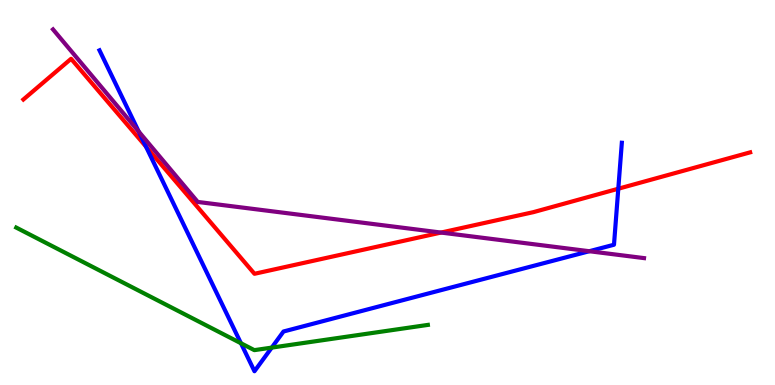[{'lines': ['blue', 'red'], 'intersections': [{'x': 1.88, 'y': 6.19}, {'x': 7.98, 'y': 5.1}]}, {'lines': ['green', 'red'], 'intersections': []}, {'lines': ['purple', 'red'], 'intersections': [{'x': 5.69, 'y': 3.96}]}, {'lines': ['blue', 'green'], 'intersections': [{'x': 3.11, 'y': 1.08}, {'x': 3.51, 'y': 0.971}]}, {'lines': ['blue', 'purple'], 'intersections': [{'x': 1.79, 'y': 6.58}, {'x': 7.6, 'y': 3.47}]}, {'lines': ['green', 'purple'], 'intersections': []}]